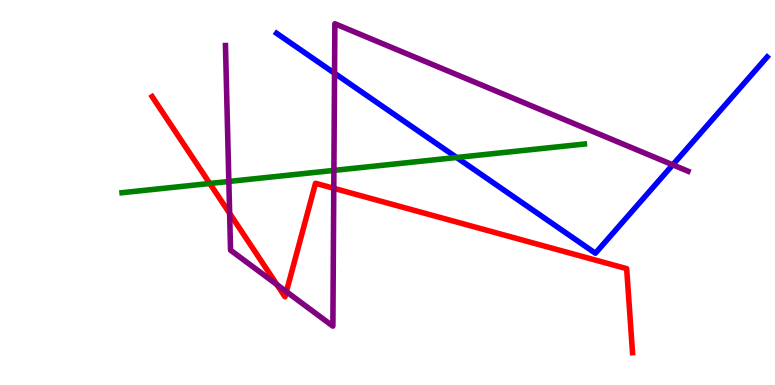[{'lines': ['blue', 'red'], 'intersections': []}, {'lines': ['green', 'red'], 'intersections': [{'x': 2.71, 'y': 5.23}]}, {'lines': ['purple', 'red'], 'intersections': [{'x': 2.96, 'y': 4.46}, {'x': 3.57, 'y': 2.61}, {'x': 3.7, 'y': 2.43}, {'x': 4.31, 'y': 5.11}]}, {'lines': ['blue', 'green'], 'intersections': [{'x': 5.89, 'y': 5.91}]}, {'lines': ['blue', 'purple'], 'intersections': [{'x': 4.32, 'y': 8.1}, {'x': 8.68, 'y': 5.72}]}, {'lines': ['green', 'purple'], 'intersections': [{'x': 2.95, 'y': 5.29}, {'x': 4.31, 'y': 5.57}]}]